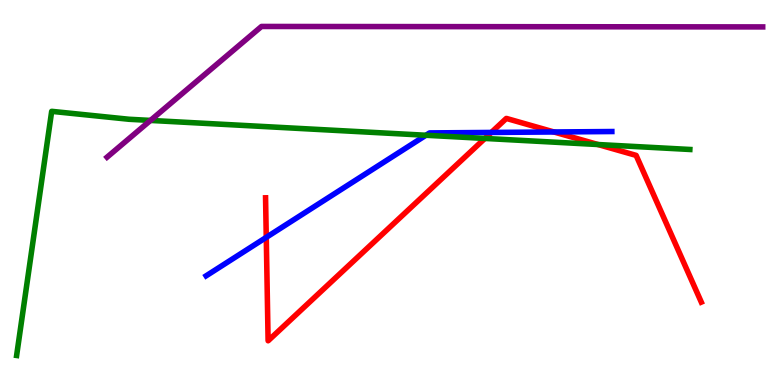[{'lines': ['blue', 'red'], 'intersections': [{'x': 3.44, 'y': 3.83}, {'x': 6.34, 'y': 6.56}, {'x': 7.15, 'y': 6.57}]}, {'lines': ['green', 'red'], 'intersections': [{'x': 6.26, 'y': 6.4}, {'x': 7.72, 'y': 6.25}]}, {'lines': ['purple', 'red'], 'intersections': []}, {'lines': ['blue', 'green'], 'intersections': [{'x': 5.5, 'y': 6.49}]}, {'lines': ['blue', 'purple'], 'intersections': []}, {'lines': ['green', 'purple'], 'intersections': [{'x': 1.94, 'y': 6.87}]}]